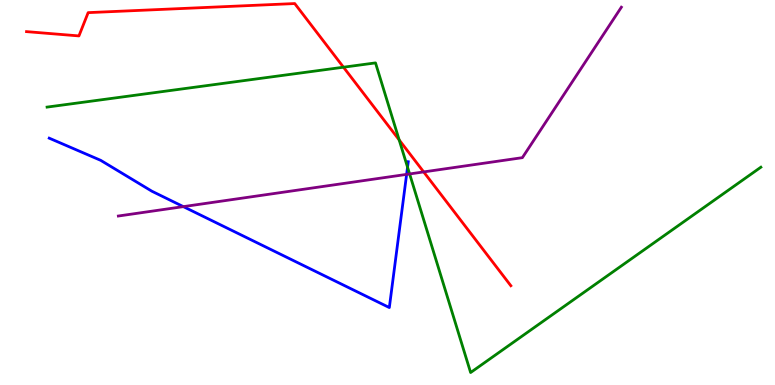[{'lines': ['blue', 'red'], 'intersections': []}, {'lines': ['green', 'red'], 'intersections': [{'x': 4.43, 'y': 8.25}, {'x': 5.15, 'y': 6.37}]}, {'lines': ['purple', 'red'], 'intersections': [{'x': 5.47, 'y': 5.53}]}, {'lines': ['blue', 'green'], 'intersections': [{'x': 5.26, 'y': 5.66}]}, {'lines': ['blue', 'purple'], 'intersections': [{'x': 2.37, 'y': 4.63}, {'x': 5.25, 'y': 5.47}]}, {'lines': ['green', 'purple'], 'intersections': [{'x': 5.29, 'y': 5.48}]}]